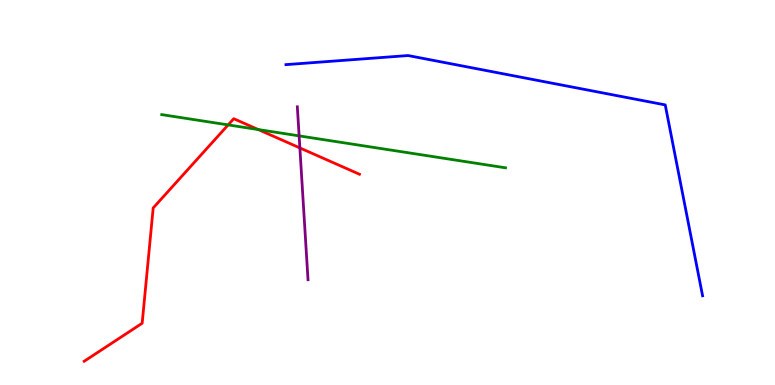[{'lines': ['blue', 'red'], 'intersections': []}, {'lines': ['green', 'red'], 'intersections': [{'x': 2.94, 'y': 6.76}, {'x': 3.33, 'y': 6.63}]}, {'lines': ['purple', 'red'], 'intersections': [{'x': 3.87, 'y': 6.16}]}, {'lines': ['blue', 'green'], 'intersections': []}, {'lines': ['blue', 'purple'], 'intersections': []}, {'lines': ['green', 'purple'], 'intersections': [{'x': 3.86, 'y': 6.47}]}]